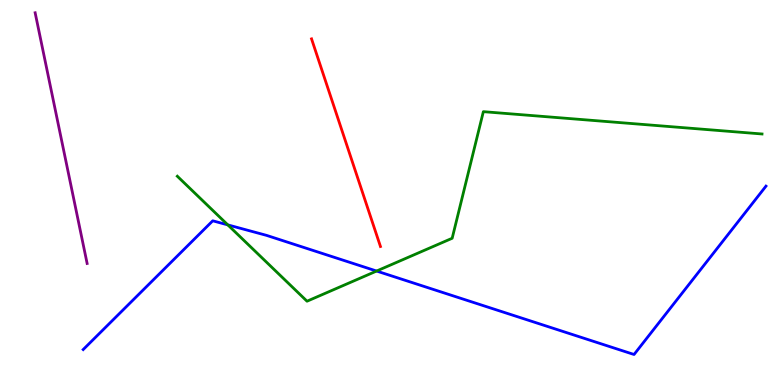[{'lines': ['blue', 'red'], 'intersections': []}, {'lines': ['green', 'red'], 'intersections': []}, {'lines': ['purple', 'red'], 'intersections': []}, {'lines': ['blue', 'green'], 'intersections': [{'x': 2.94, 'y': 4.16}, {'x': 4.86, 'y': 2.96}]}, {'lines': ['blue', 'purple'], 'intersections': []}, {'lines': ['green', 'purple'], 'intersections': []}]